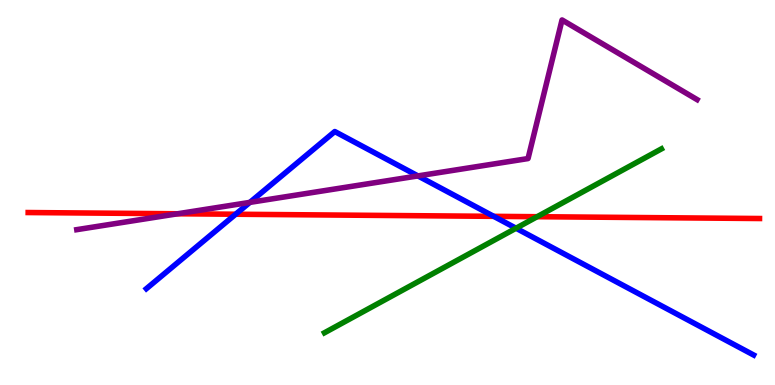[{'lines': ['blue', 'red'], 'intersections': [{'x': 3.04, 'y': 4.44}, {'x': 6.37, 'y': 4.38}]}, {'lines': ['green', 'red'], 'intersections': [{'x': 6.93, 'y': 4.37}]}, {'lines': ['purple', 'red'], 'intersections': [{'x': 2.29, 'y': 4.45}]}, {'lines': ['blue', 'green'], 'intersections': [{'x': 6.66, 'y': 4.07}]}, {'lines': ['blue', 'purple'], 'intersections': [{'x': 3.22, 'y': 4.74}, {'x': 5.39, 'y': 5.43}]}, {'lines': ['green', 'purple'], 'intersections': []}]